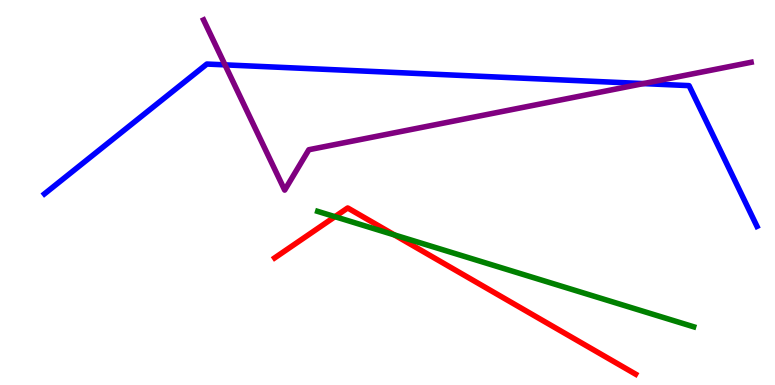[{'lines': ['blue', 'red'], 'intersections': []}, {'lines': ['green', 'red'], 'intersections': [{'x': 4.32, 'y': 4.37}, {'x': 5.09, 'y': 3.9}]}, {'lines': ['purple', 'red'], 'intersections': []}, {'lines': ['blue', 'green'], 'intersections': []}, {'lines': ['blue', 'purple'], 'intersections': [{'x': 2.9, 'y': 8.32}, {'x': 8.3, 'y': 7.83}]}, {'lines': ['green', 'purple'], 'intersections': []}]